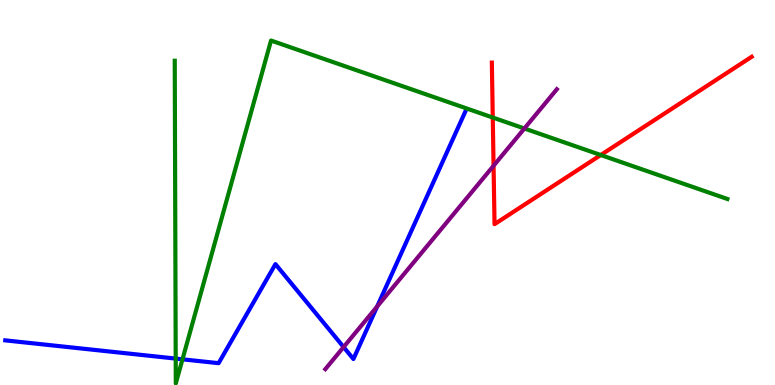[{'lines': ['blue', 'red'], 'intersections': []}, {'lines': ['green', 'red'], 'intersections': [{'x': 6.36, 'y': 6.95}, {'x': 7.75, 'y': 5.97}]}, {'lines': ['purple', 'red'], 'intersections': [{'x': 6.37, 'y': 5.69}]}, {'lines': ['blue', 'green'], 'intersections': [{'x': 2.27, 'y': 0.686}, {'x': 2.35, 'y': 0.667}]}, {'lines': ['blue', 'purple'], 'intersections': [{'x': 4.43, 'y': 0.985}, {'x': 4.87, 'y': 2.04}]}, {'lines': ['green', 'purple'], 'intersections': [{'x': 6.77, 'y': 6.66}]}]